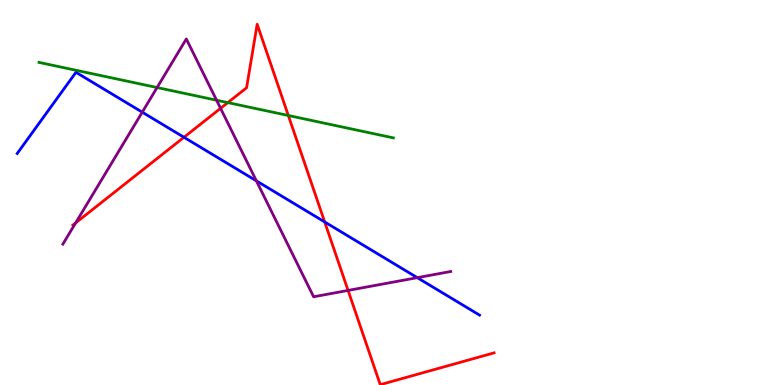[{'lines': ['blue', 'red'], 'intersections': [{'x': 2.37, 'y': 6.43}, {'x': 4.19, 'y': 4.24}]}, {'lines': ['green', 'red'], 'intersections': [{'x': 2.94, 'y': 7.33}, {'x': 3.72, 'y': 7.0}]}, {'lines': ['purple', 'red'], 'intersections': [{'x': 0.976, 'y': 4.21}, {'x': 2.85, 'y': 7.19}, {'x': 4.49, 'y': 2.46}]}, {'lines': ['blue', 'green'], 'intersections': []}, {'lines': ['blue', 'purple'], 'intersections': [{'x': 1.84, 'y': 7.09}, {'x': 3.31, 'y': 5.3}, {'x': 5.38, 'y': 2.79}]}, {'lines': ['green', 'purple'], 'intersections': [{'x': 2.03, 'y': 7.73}, {'x': 2.79, 'y': 7.4}]}]